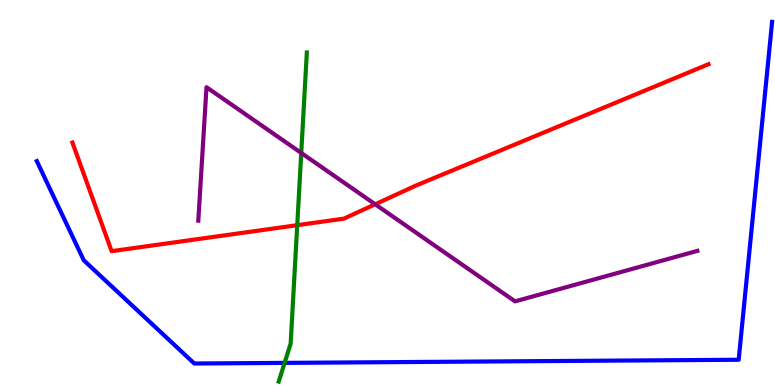[{'lines': ['blue', 'red'], 'intersections': []}, {'lines': ['green', 'red'], 'intersections': [{'x': 3.84, 'y': 4.15}]}, {'lines': ['purple', 'red'], 'intersections': [{'x': 4.84, 'y': 4.69}]}, {'lines': ['blue', 'green'], 'intersections': [{'x': 3.67, 'y': 0.574}]}, {'lines': ['blue', 'purple'], 'intersections': []}, {'lines': ['green', 'purple'], 'intersections': [{'x': 3.89, 'y': 6.03}]}]